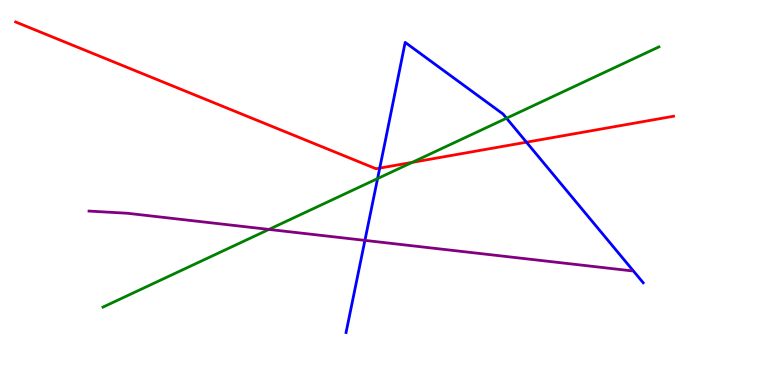[{'lines': ['blue', 'red'], 'intersections': [{'x': 4.9, 'y': 5.63}, {'x': 6.79, 'y': 6.31}]}, {'lines': ['green', 'red'], 'intersections': [{'x': 5.32, 'y': 5.78}]}, {'lines': ['purple', 'red'], 'intersections': []}, {'lines': ['blue', 'green'], 'intersections': [{'x': 4.87, 'y': 5.36}, {'x': 6.54, 'y': 6.93}]}, {'lines': ['blue', 'purple'], 'intersections': [{'x': 4.71, 'y': 3.76}]}, {'lines': ['green', 'purple'], 'intersections': [{'x': 3.47, 'y': 4.04}]}]